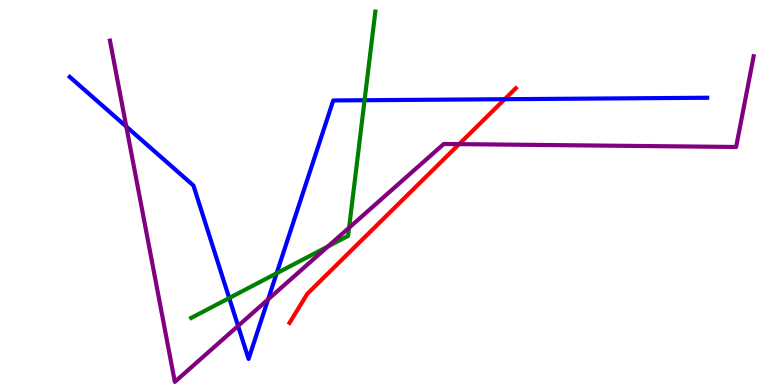[{'lines': ['blue', 'red'], 'intersections': [{'x': 6.51, 'y': 7.42}]}, {'lines': ['green', 'red'], 'intersections': []}, {'lines': ['purple', 'red'], 'intersections': [{'x': 5.92, 'y': 6.26}]}, {'lines': ['blue', 'green'], 'intersections': [{'x': 2.96, 'y': 2.26}, {'x': 3.57, 'y': 2.9}, {'x': 4.7, 'y': 7.4}]}, {'lines': ['blue', 'purple'], 'intersections': [{'x': 1.63, 'y': 6.71}, {'x': 3.07, 'y': 1.53}, {'x': 3.46, 'y': 2.22}]}, {'lines': ['green', 'purple'], 'intersections': [{'x': 4.23, 'y': 3.6}, {'x': 4.5, 'y': 4.08}]}]